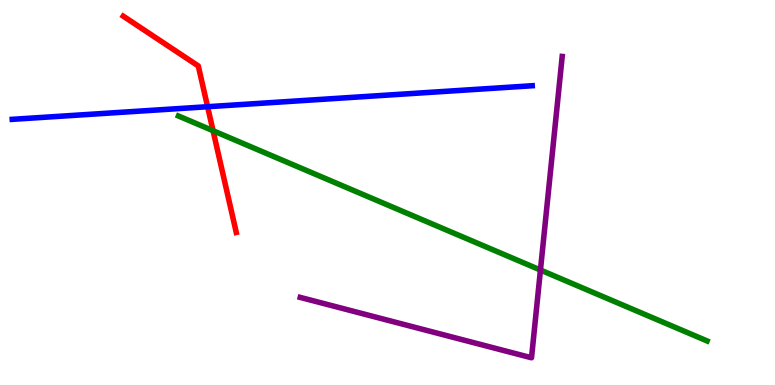[{'lines': ['blue', 'red'], 'intersections': [{'x': 2.68, 'y': 7.23}]}, {'lines': ['green', 'red'], 'intersections': [{'x': 2.75, 'y': 6.6}]}, {'lines': ['purple', 'red'], 'intersections': []}, {'lines': ['blue', 'green'], 'intersections': []}, {'lines': ['blue', 'purple'], 'intersections': []}, {'lines': ['green', 'purple'], 'intersections': [{'x': 6.97, 'y': 2.99}]}]